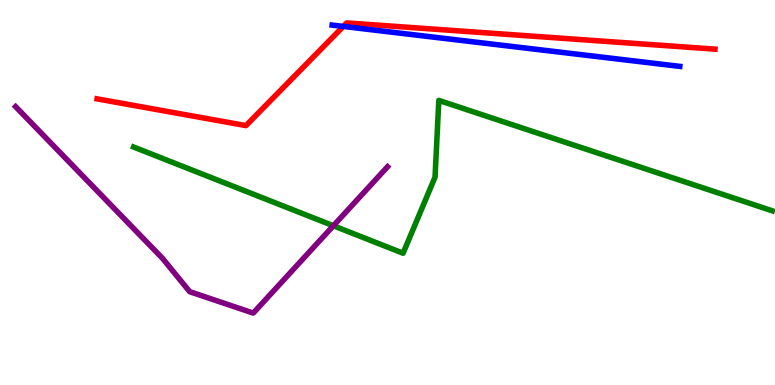[{'lines': ['blue', 'red'], 'intersections': [{'x': 4.43, 'y': 9.31}]}, {'lines': ['green', 'red'], 'intersections': []}, {'lines': ['purple', 'red'], 'intersections': []}, {'lines': ['blue', 'green'], 'intersections': []}, {'lines': ['blue', 'purple'], 'intersections': []}, {'lines': ['green', 'purple'], 'intersections': [{'x': 4.3, 'y': 4.14}]}]